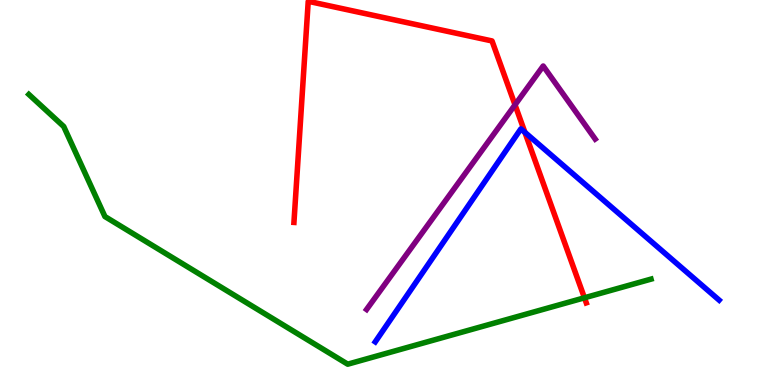[{'lines': ['blue', 'red'], 'intersections': [{'x': 6.77, 'y': 6.56}]}, {'lines': ['green', 'red'], 'intersections': [{'x': 7.54, 'y': 2.27}]}, {'lines': ['purple', 'red'], 'intersections': [{'x': 6.65, 'y': 7.28}]}, {'lines': ['blue', 'green'], 'intersections': []}, {'lines': ['blue', 'purple'], 'intersections': []}, {'lines': ['green', 'purple'], 'intersections': []}]